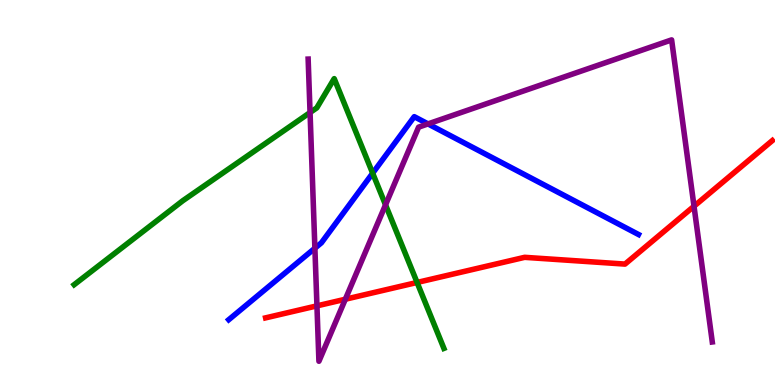[{'lines': ['blue', 'red'], 'intersections': []}, {'lines': ['green', 'red'], 'intersections': [{'x': 5.38, 'y': 2.66}]}, {'lines': ['purple', 'red'], 'intersections': [{'x': 4.09, 'y': 2.06}, {'x': 4.46, 'y': 2.23}, {'x': 8.95, 'y': 4.64}]}, {'lines': ['blue', 'green'], 'intersections': [{'x': 4.81, 'y': 5.5}]}, {'lines': ['blue', 'purple'], 'intersections': [{'x': 4.06, 'y': 3.55}, {'x': 5.52, 'y': 6.78}]}, {'lines': ['green', 'purple'], 'intersections': [{'x': 4.0, 'y': 7.08}, {'x': 4.97, 'y': 4.68}]}]